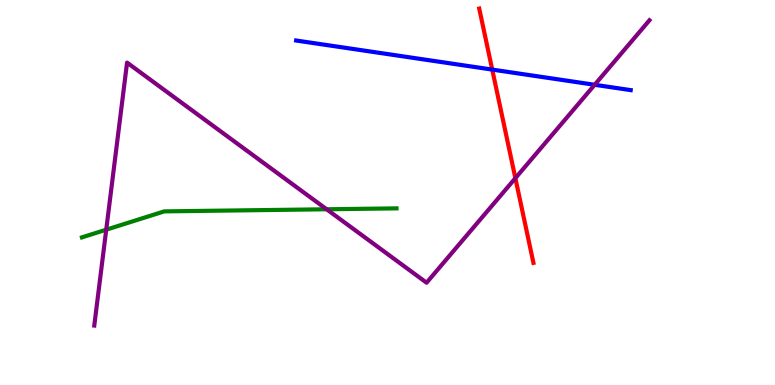[{'lines': ['blue', 'red'], 'intersections': [{'x': 6.35, 'y': 8.19}]}, {'lines': ['green', 'red'], 'intersections': []}, {'lines': ['purple', 'red'], 'intersections': [{'x': 6.65, 'y': 5.37}]}, {'lines': ['blue', 'green'], 'intersections': []}, {'lines': ['blue', 'purple'], 'intersections': [{'x': 7.67, 'y': 7.8}]}, {'lines': ['green', 'purple'], 'intersections': [{'x': 1.37, 'y': 4.03}, {'x': 4.21, 'y': 4.56}]}]